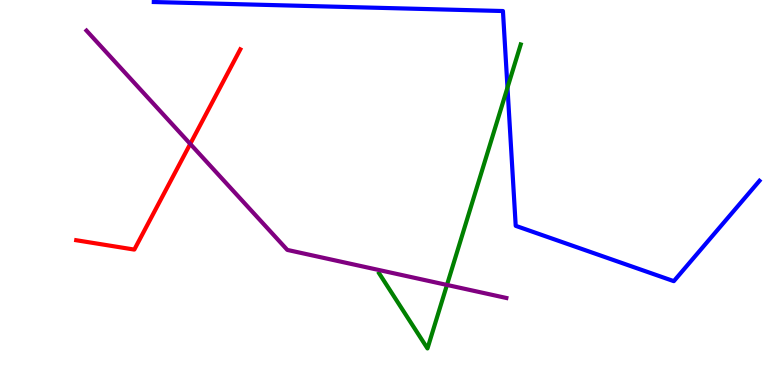[{'lines': ['blue', 'red'], 'intersections': []}, {'lines': ['green', 'red'], 'intersections': []}, {'lines': ['purple', 'red'], 'intersections': [{'x': 2.45, 'y': 6.26}]}, {'lines': ['blue', 'green'], 'intersections': [{'x': 6.55, 'y': 7.72}]}, {'lines': ['blue', 'purple'], 'intersections': []}, {'lines': ['green', 'purple'], 'intersections': [{'x': 5.77, 'y': 2.6}]}]